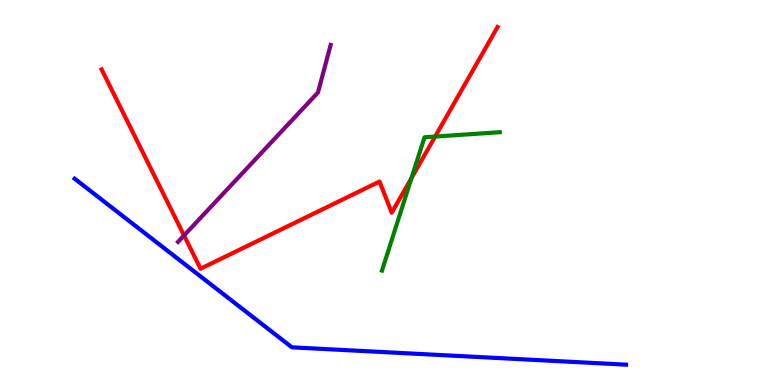[{'lines': ['blue', 'red'], 'intersections': []}, {'lines': ['green', 'red'], 'intersections': [{'x': 5.31, 'y': 5.38}, {'x': 5.61, 'y': 6.45}]}, {'lines': ['purple', 'red'], 'intersections': [{'x': 2.37, 'y': 3.88}]}, {'lines': ['blue', 'green'], 'intersections': []}, {'lines': ['blue', 'purple'], 'intersections': []}, {'lines': ['green', 'purple'], 'intersections': []}]